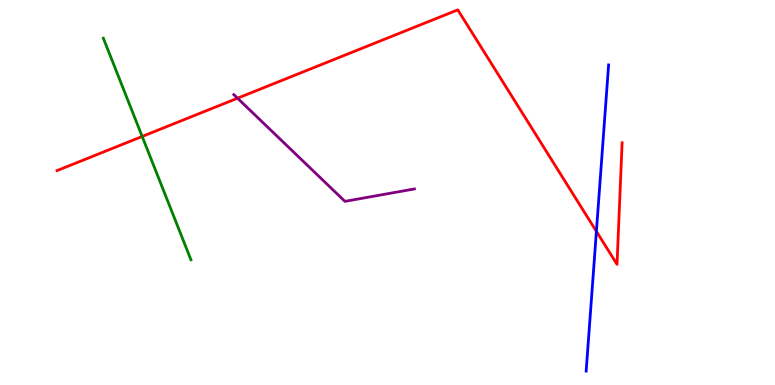[{'lines': ['blue', 'red'], 'intersections': [{'x': 7.7, 'y': 3.99}]}, {'lines': ['green', 'red'], 'intersections': [{'x': 1.83, 'y': 6.46}]}, {'lines': ['purple', 'red'], 'intersections': [{'x': 3.06, 'y': 7.45}]}, {'lines': ['blue', 'green'], 'intersections': []}, {'lines': ['blue', 'purple'], 'intersections': []}, {'lines': ['green', 'purple'], 'intersections': []}]